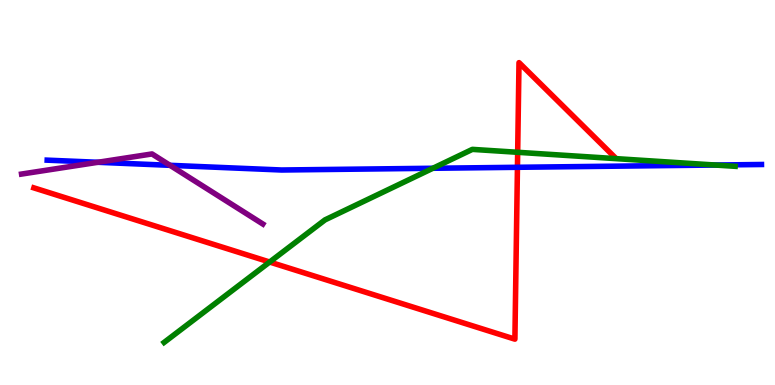[{'lines': ['blue', 'red'], 'intersections': [{'x': 6.68, 'y': 5.65}]}, {'lines': ['green', 'red'], 'intersections': [{'x': 3.48, 'y': 3.19}, {'x': 6.68, 'y': 6.04}]}, {'lines': ['purple', 'red'], 'intersections': []}, {'lines': ['blue', 'green'], 'intersections': [{'x': 5.59, 'y': 5.63}, {'x': 9.23, 'y': 5.71}]}, {'lines': ['blue', 'purple'], 'intersections': [{'x': 1.26, 'y': 5.78}, {'x': 2.19, 'y': 5.71}]}, {'lines': ['green', 'purple'], 'intersections': []}]